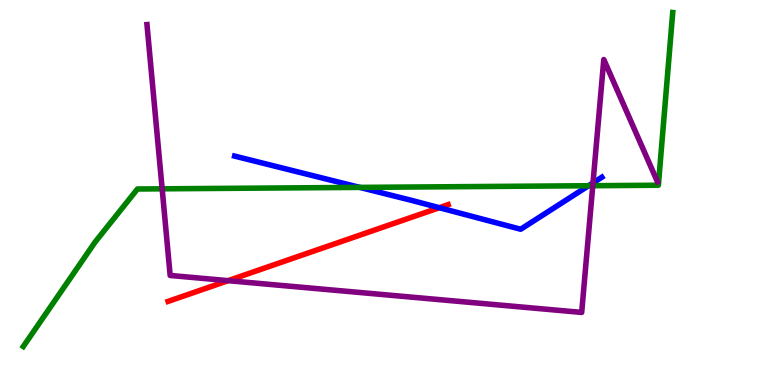[{'lines': ['blue', 'red'], 'intersections': [{'x': 5.67, 'y': 4.61}]}, {'lines': ['green', 'red'], 'intersections': []}, {'lines': ['purple', 'red'], 'intersections': [{'x': 2.94, 'y': 2.71}]}, {'lines': ['blue', 'green'], 'intersections': [{'x': 4.64, 'y': 5.13}, {'x': 7.59, 'y': 5.18}]}, {'lines': ['blue', 'purple'], 'intersections': [{'x': 7.65, 'y': 5.25}]}, {'lines': ['green', 'purple'], 'intersections': [{'x': 2.09, 'y': 5.1}, {'x': 7.65, 'y': 5.18}]}]